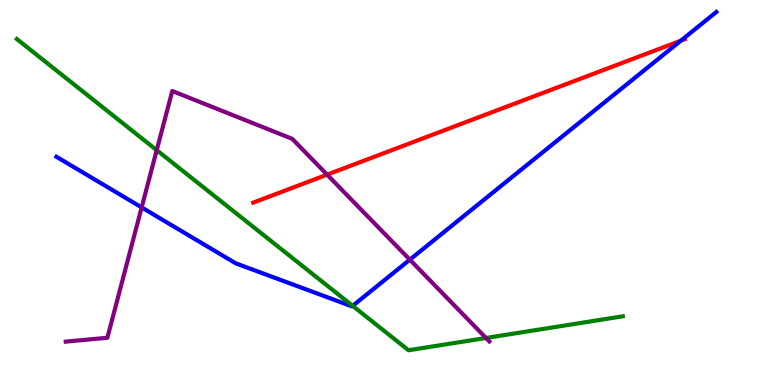[{'lines': ['blue', 'red'], 'intersections': [{'x': 8.78, 'y': 8.94}]}, {'lines': ['green', 'red'], 'intersections': []}, {'lines': ['purple', 'red'], 'intersections': [{'x': 4.22, 'y': 5.46}]}, {'lines': ['blue', 'green'], 'intersections': [{'x': 4.55, 'y': 2.06}]}, {'lines': ['blue', 'purple'], 'intersections': [{'x': 1.83, 'y': 4.61}, {'x': 5.29, 'y': 3.26}]}, {'lines': ['green', 'purple'], 'intersections': [{'x': 2.02, 'y': 6.1}, {'x': 6.27, 'y': 1.22}]}]